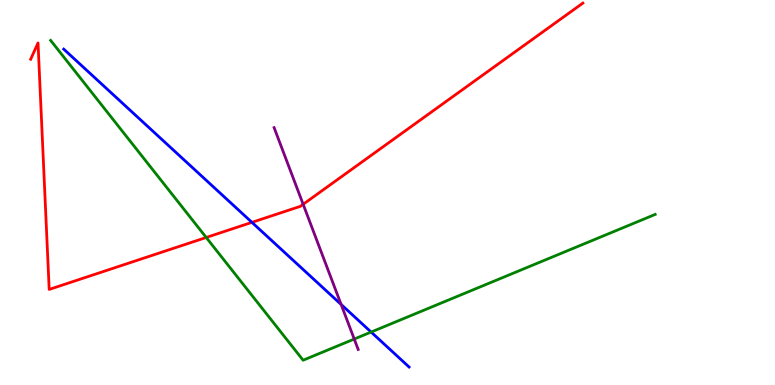[{'lines': ['blue', 'red'], 'intersections': [{'x': 3.25, 'y': 4.22}]}, {'lines': ['green', 'red'], 'intersections': [{'x': 2.66, 'y': 3.83}]}, {'lines': ['purple', 'red'], 'intersections': [{'x': 3.91, 'y': 4.69}]}, {'lines': ['blue', 'green'], 'intersections': [{'x': 4.79, 'y': 1.38}]}, {'lines': ['blue', 'purple'], 'intersections': [{'x': 4.4, 'y': 2.09}]}, {'lines': ['green', 'purple'], 'intersections': [{'x': 4.57, 'y': 1.19}]}]